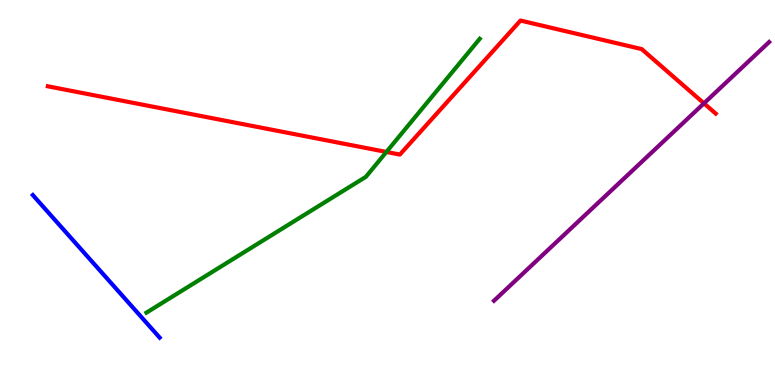[{'lines': ['blue', 'red'], 'intersections': []}, {'lines': ['green', 'red'], 'intersections': [{'x': 4.99, 'y': 6.05}]}, {'lines': ['purple', 'red'], 'intersections': [{'x': 9.08, 'y': 7.32}]}, {'lines': ['blue', 'green'], 'intersections': []}, {'lines': ['blue', 'purple'], 'intersections': []}, {'lines': ['green', 'purple'], 'intersections': []}]